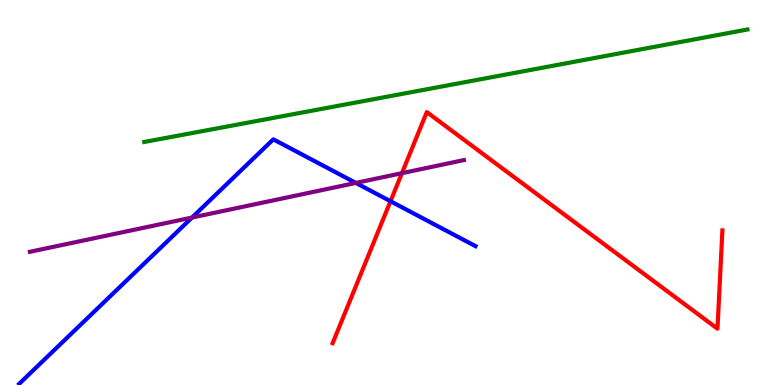[{'lines': ['blue', 'red'], 'intersections': [{'x': 5.04, 'y': 4.77}]}, {'lines': ['green', 'red'], 'intersections': []}, {'lines': ['purple', 'red'], 'intersections': [{'x': 5.19, 'y': 5.5}]}, {'lines': ['blue', 'green'], 'intersections': []}, {'lines': ['blue', 'purple'], 'intersections': [{'x': 2.48, 'y': 4.35}, {'x': 4.59, 'y': 5.25}]}, {'lines': ['green', 'purple'], 'intersections': []}]